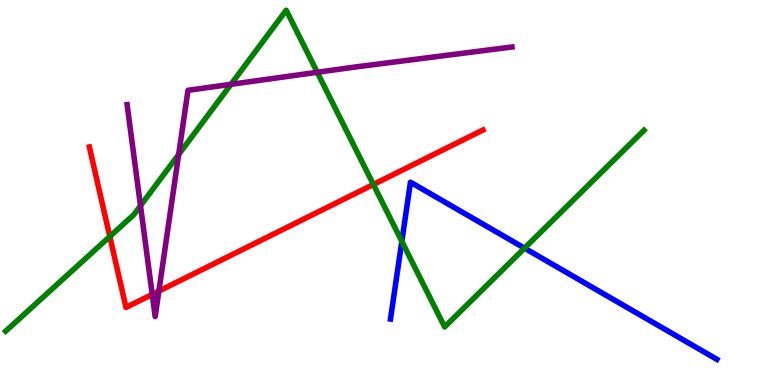[{'lines': ['blue', 'red'], 'intersections': []}, {'lines': ['green', 'red'], 'intersections': [{'x': 1.42, 'y': 3.86}, {'x': 4.82, 'y': 5.21}]}, {'lines': ['purple', 'red'], 'intersections': [{'x': 1.96, 'y': 2.35}, {'x': 2.05, 'y': 2.44}]}, {'lines': ['blue', 'green'], 'intersections': [{'x': 5.18, 'y': 3.73}, {'x': 6.77, 'y': 3.55}]}, {'lines': ['blue', 'purple'], 'intersections': []}, {'lines': ['green', 'purple'], 'intersections': [{'x': 1.81, 'y': 4.66}, {'x': 2.31, 'y': 5.99}, {'x': 2.98, 'y': 7.81}, {'x': 4.09, 'y': 8.12}]}]